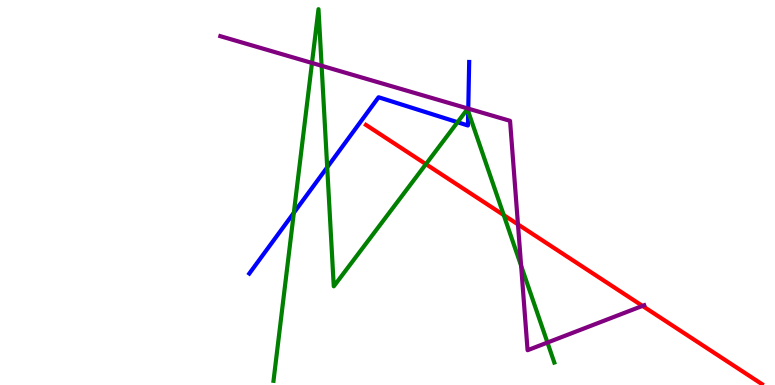[{'lines': ['blue', 'red'], 'intersections': []}, {'lines': ['green', 'red'], 'intersections': [{'x': 5.5, 'y': 5.74}, {'x': 6.5, 'y': 4.41}]}, {'lines': ['purple', 'red'], 'intersections': [{'x': 6.68, 'y': 4.17}, {'x': 8.29, 'y': 2.05}]}, {'lines': ['blue', 'green'], 'intersections': [{'x': 3.79, 'y': 4.47}, {'x': 4.22, 'y': 5.65}, {'x': 5.9, 'y': 6.83}, {'x': 6.04, 'y': 7.11}]}, {'lines': ['blue', 'purple'], 'intersections': [{'x': 6.04, 'y': 7.18}]}, {'lines': ['green', 'purple'], 'intersections': [{'x': 4.03, 'y': 8.36}, {'x': 4.15, 'y': 8.29}, {'x': 6.72, 'y': 3.1}, {'x': 7.06, 'y': 1.1}]}]